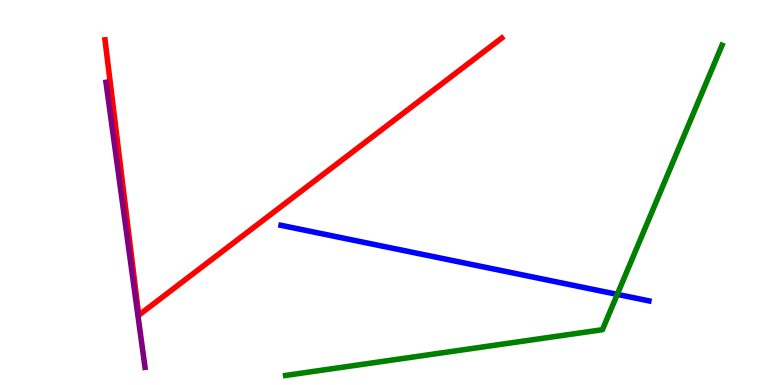[{'lines': ['blue', 'red'], 'intersections': []}, {'lines': ['green', 'red'], 'intersections': []}, {'lines': ['purple', 'red'], 'intersections': []}, {'lines': ['blue', 'green'], 'intersections': [{'x': 7.96, 'y': 2.35}]}, {'lines': ['blue', 'purple'], 'intersections': []}, {'lines': ['green', 'purple'], 'intersections': []}]